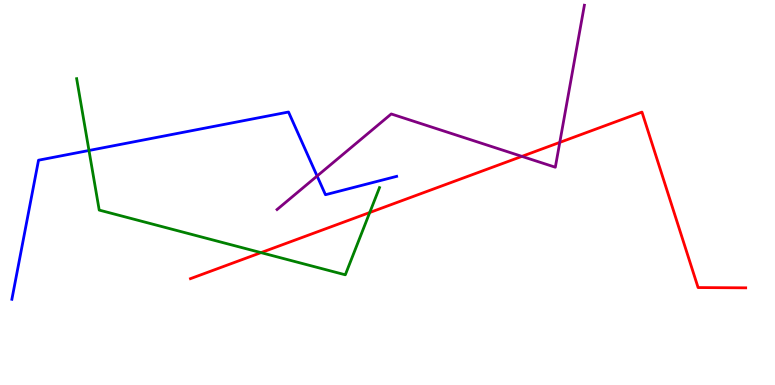[{'lines': ['blue', 'red'], 'intersections': []}, {'lines': ['green', 'red'], 'intersections': [{'x': 3.37, 'y': 3.44}, {'x': 4.77, 'y': 4.48}]}, {'lines': ['purple', 'red'], 'intersections': [{'x': 6.73, 'y': 5.94}, {'x': 7.22, 'y': 6.3}]}, {'lines': ['blue', 'green'], 'intersections': [{'x': 1.15, 'y': 6.09}]}, {'lines': ['blue', 'purple'], 'intersections': [{'x': 4.09, 'y': 5.43}]}, {'lines': ['green', 'purple'], 'intersections': []}]